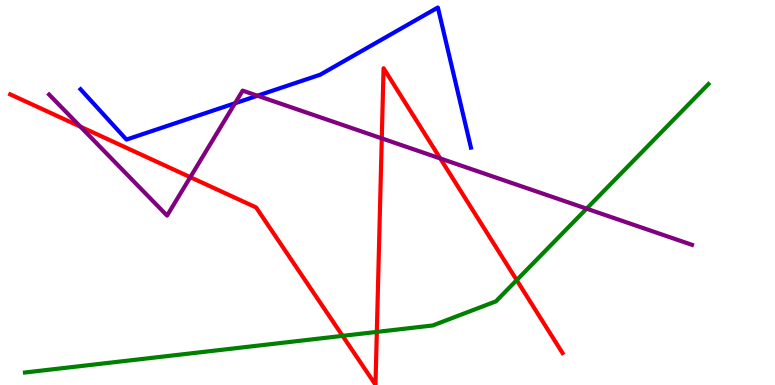[{'lines': ['blue', 'red'], 'intersections': []}, {'lines': ['green', 'red'], 'intersections': [{'x': 4.42, 'y': 1.28}, {'x': 4.86, 'y': 1.38}, {'x': 6.67, 'y': 2.72}]}, {'lines': ['purple', 'red'], 'intersections': [{'x': 1.04, 'y': 6.71}, {'x': 2.46, 'y': 5.4}, {'x': 4.93, 'y': 6.41}, {'x': 5.68, 'y': 5.88}]}, {'lines': ['blue', 'green'], 'intersections': []}, {'lines': ['blue', 'purple'], 'intersections': [{'x': 3.03, 'y': 7.32}, {'x': 3.32, 'y': 7.51}]}, {'lines': ['green', 'purple'], 'intersections': [{'x': 7.57, 'y': 4.58}]}]